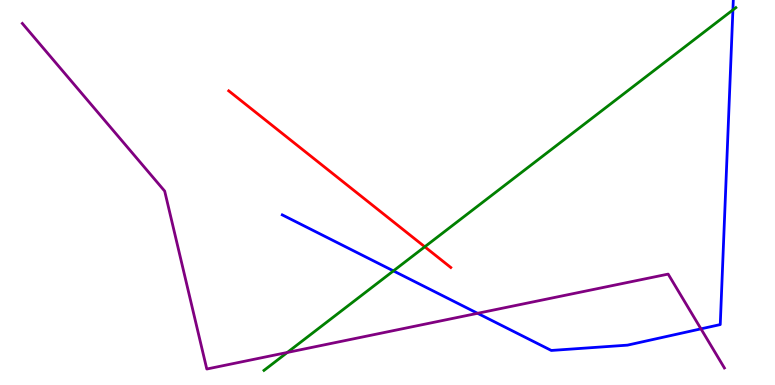[{'lines': ['blue', 'red'], 'intersections': []}, {'lines': ['green', 'red'], 'intersections': [{'x': 5.48, 'y': 3.59}]}, {'lines': ['purple', 'red'], 'intersections': []}, {'lines': ['blue', 'green'], 'intersections': [{'x': 5.08, 'y': 2.96}, {'x': 9.46, 'y': 9.74}]}, {'lines': ['blue', 'purple'], 'intersections': [{'x': 6.16, 'y': 1.86}, {'x': 9.04, 'y': 1.46}]}, {'lines': ['green', 'purple'], 'intersections': [{'x': 3.71, 'y': 0.845}]}]